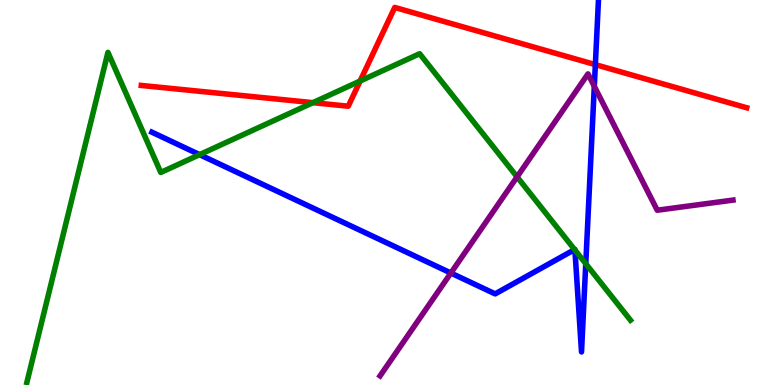[{'lines': ['blue', 'red'], 'intersections': [{'x': 7.68, 'y': 8.32}]}, {'lines': ['green', 'red'], 'intersections': [{'x': 4.04, 'y': 7.33}, {'x': 4.65, 'y': 7.9}]}, {'lines': ['purple', 'red'], 'intersections': []}, {'lines': ['blue', 'green'], 'intersections': [{'x': 2.58, 'y': 5.98}, {'x': 7.41, 'y': 3.52}, {'x': 7.42, 'y': 3.51}, {'x': 7.56, 'y': 3.15}]}, {'lines': ['blue', 'purple'], 'intersections': [{'x': 5.82, 'y': 2.91}, {'x': 7.67, 'y': 7.76}]}, {'lines': ['green', 'purple'], 'intersections': [{'x': 6.67, 'y': 5.41}]}]